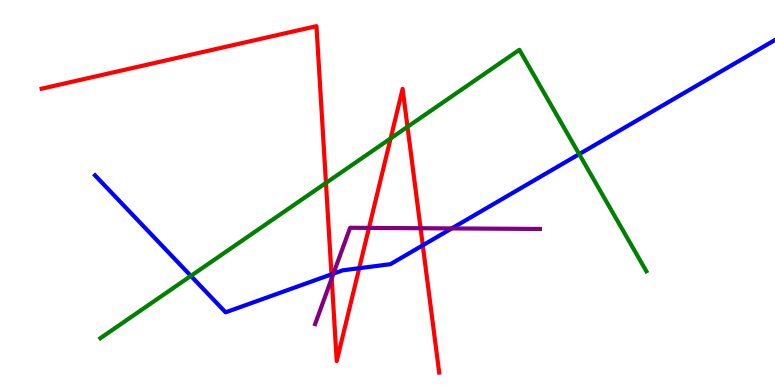[{'lines': ['blue', 'red'], 'intersections': [{'x': 4.28, 'y': 2.87}, {'x': 4.63, 'y': 3.03}, {'x': 5.46, 'y': 3.63}]}, {'lines': ['green', 'red'], 'intersections': [{'x': 4.21, 'y': 5.25}, {'x': 5.04, 'y': 6.4}, {'x': 5.26, 'y': 6.71}]}, {'lines': ['purple', 'red'], 'intersections': [{'x': 4.28, 'y': 2.77}, {'x': 4.76, 'y': 4.08}, {'x': 5.43, 'y': 4.07}]}, {'lines': ['blue', 'green'], 'intersections': [{'x': 2.46, 'y': 2.83}, {'x': 7.47, 'y': 6.0}]}, {'lines': ['blue', 'purple'], 'intersections': [{'x': 4.3, 'y': 2.89}, {'x': 5.83, 'y': 4.07}]}, {'lines': ['green', 'purple'], 'intersections': []}]